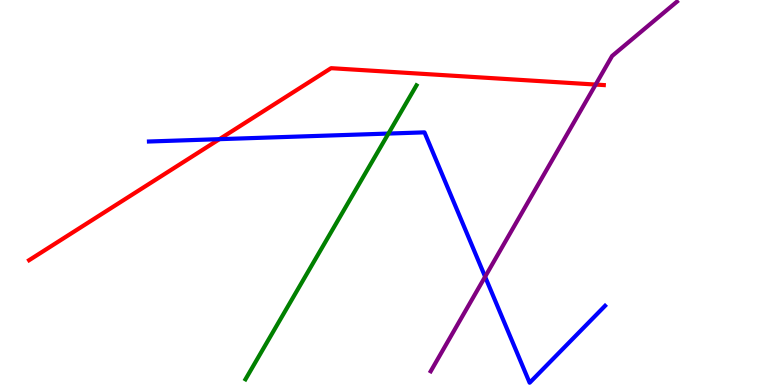[{'lines': ['blue', 'red'], 'intersections': [{'x': 2.83, 'y': 6.39}]}, {'lines': ['green', 'red'], 'intersections': []}, {'lines': ['purple', 'red'], 'intersections': [{'x': 7.69, 'y': 7.8}]}, {'lines': ['blue', 'green'], 'intersections': [{'x': 5.01, 'y': 6.53}]}, {'lines': ['blue', 'purple'], 'intersections': [{'x': 6.26, 'y': 2.81}]}, {'lines': ['green', 'purple'], 'intersections': []}]